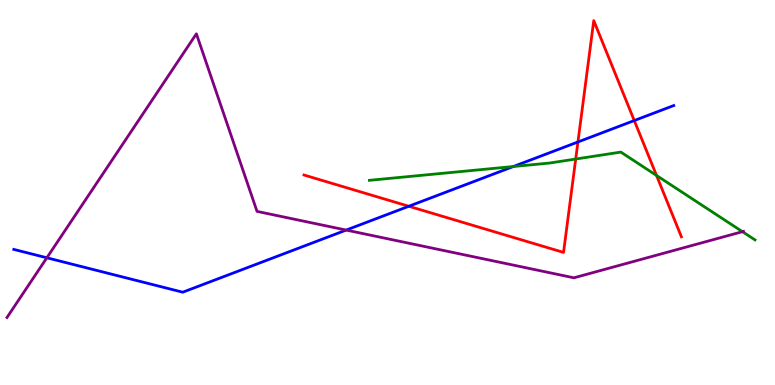[{'lines': ['blue', 'red'], 'intersections': [{'x': 5.28, 'y': 4.64}, {'x': 7.46, 'y': 6.31}, {'x': 8.18, 'y': 6.87}]}, {'lines': ['green', 'red'], 'intersections': [{'x': 7.43, 'y': 5.87}, {'x': 8.47, 'y': 5.44}]}, {'lines': ['purple', 'red'], 'intersections': []}, {'lines': ['blue', 'green'], 'intersections': [{'x': 6.62, 'y': 5.67}]}, {'lines': ['blue', 'purple'], 'intersections': [{'x': 0.605, 'y': 3.3}, {'x': 4.47, 'y': 4.02}]}, {'lines': ['green', 'purple'], 'intersections': [{'x': 9.58, 'y': 3.98}]}]